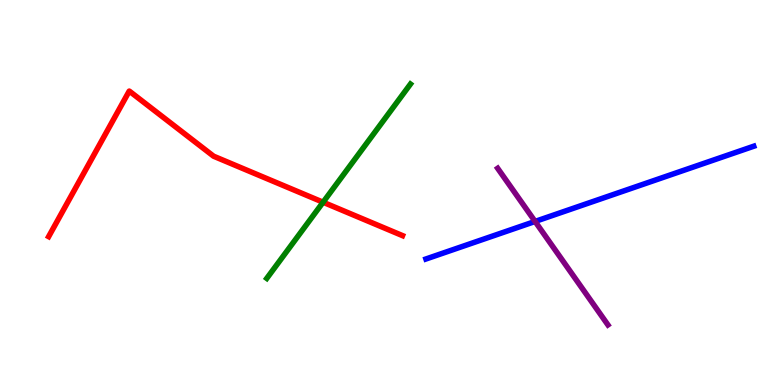[{'lines': ['blue', 'red'], 'intersections': []}, {'lines': ['green', 'red'], 'intersections': [{'x': 4.17, 'y': 4.75}]}, {'lines': ['purple', 'red'], 'intersections': []}, {'lines': ['blue', 'green'], 'intersections': []}, {'lines': ['blue', 'purple'], 'intersections': [{'x': 6.9, 'y': 4.25}]}, {'lines': ['green', 'purple'], 'intersections': []}]